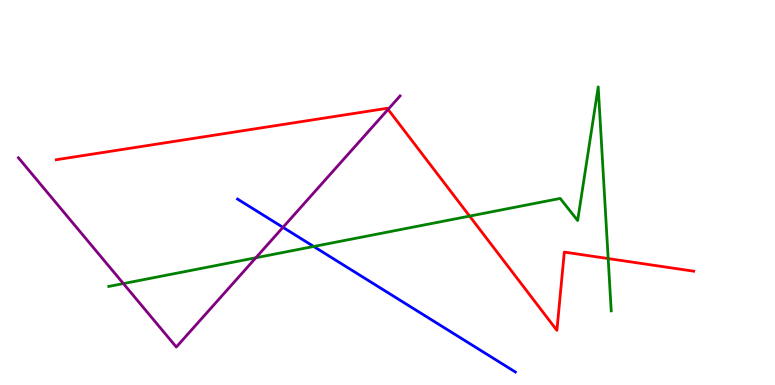[{'lines': ['blue', 'red'], 'intersections': []}, {'lines': ['green', 'red'], 'intersections': [{'x': 6.06, 'y': 4.39}, {'x': 7.85, 'y': 3.28}]}, {'lines': ['purple', 'red'], 'intersections': [{'x': 5.01, 'y': 7.16}]}, {'lines': ['blue', 'green'], 'intersections': [{'x': 4.05, 'y': 3.6}]}, {'lines': ['blue', 'purple'], 'intersections': [{'x': 3.65, 'y': 4.09}]}, {'lines': ['green', 'purple'], 'intersections': [{'x': 1.59, 'y': 2.63}, {'x': 3.3, 'y': 3.3}]}]